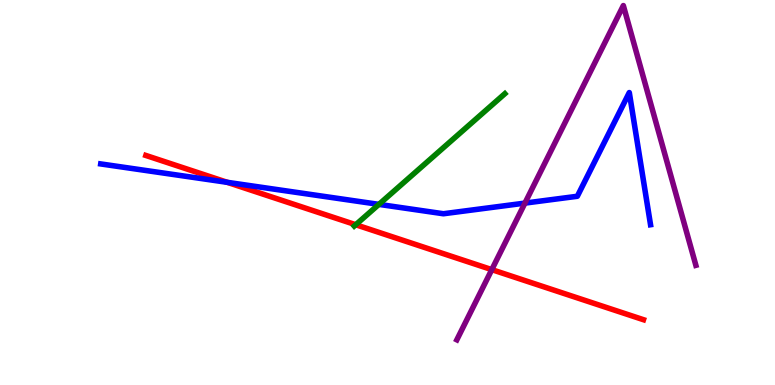[{'lines': ['blue', 'red'], 'intersections': [{'x': 2.93, 'y': 5.26}]}, {'lines': ['green', 'red'], 'intersections': [{'x': 4.59, 'y': 4.16}]}, {'lines': ['purple', 'red'], 'intersections': [{'x': 6.35, 'y': 3.0}]}, {'lines': ['blue', 'green'], 'intersections': [{'x': 4.89, 'y': 4.69}]}, {'lines': ['blue', 'purple'], 'intersections': [{'x': 6.77, 'y': 4.72}]}, {'lines': ['green', 'purple'], 'intersections': []}]